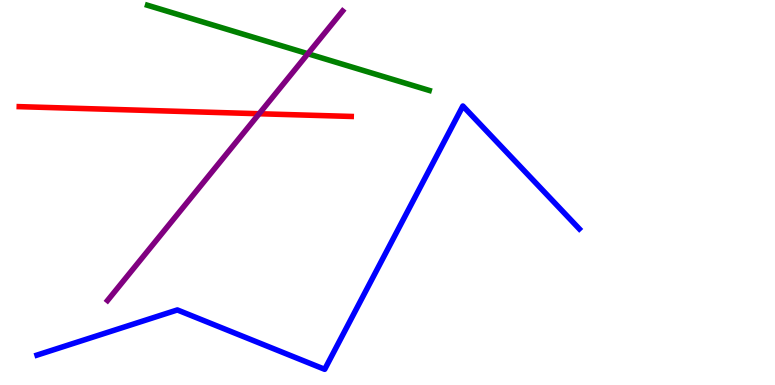[{'lines': ['blue', 'red'], 'intersections': []}, {'lines': ['green', 'red'], 'intersections': []}, {'lines': ['purple', 'red'], 'intersections': [{'x': 3.34, 'y': 7.05}]}, {'lines': ['blue', 'green'], 'intersections': []}, {'lines': ['blue', 'purple'], 'intersections': []}, {'lines': ['green', 'purple'], 'intersections': [{'x': 3.97, 'y': 8.6}]}]